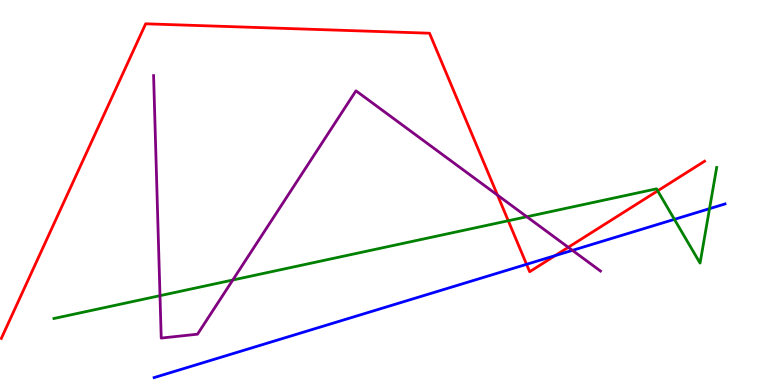[{'lines': ['blue', 'red'], 'intersections': [{'x': 6.79, 'y': 3.13}, {'x': 7.16, 'y': 3.36}]}, {'lines': ['green', 'red'], 'intersections': [{'x': 6.56, 'y': 4.27}, {'x': 8.49, 'y': 5.04}]}, {'lines': ['purple', 'red'], 'intersections': [{'x': 6.42, 'y': 4.93}, {'x': 7.33, 'y': 3.58}]}, {'lines': ['blue', 'green'], 'intersections': [{'x': 8.7, 'y': 4.3}, {'x': 9.16, 'y': 4.58}]}, {'lines': ['blue', 'purple'], 'intersections': [{'x': 7.39, 'y': 3.5}]}, {'lines': ['green', 'purple'], 'intersections': [{'x': 2.06, 'y': 2.32}, {'x': 3.0, 'y': 2.73}, {'x': 6.8, 'y': 4.37}]}]